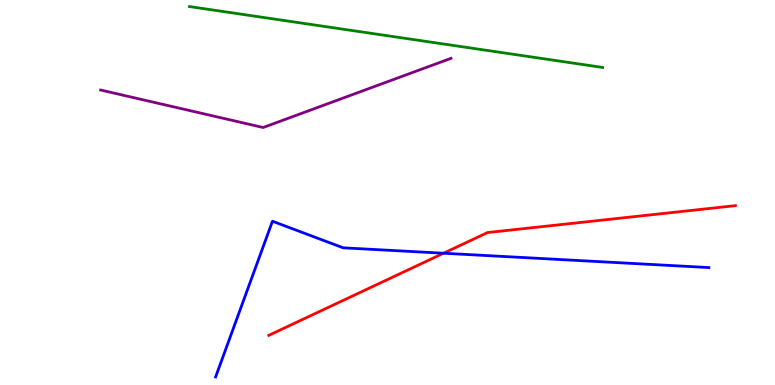[{'lines': ['blue', 'red'], 'intersections': [{'x': 5.72, 'y': 3.42}]}, {'lines': ['green', 'red'], 'intersections': []}, {'lines': ['purple', 'red'], 'intersections': []}, {'lines': ['blue', 'green'], 'intersections': []}, {'lines': ['blue', 'purple'], 'intersections': []}, {'lines': ['green', 'purple'], 'intersections': []}]